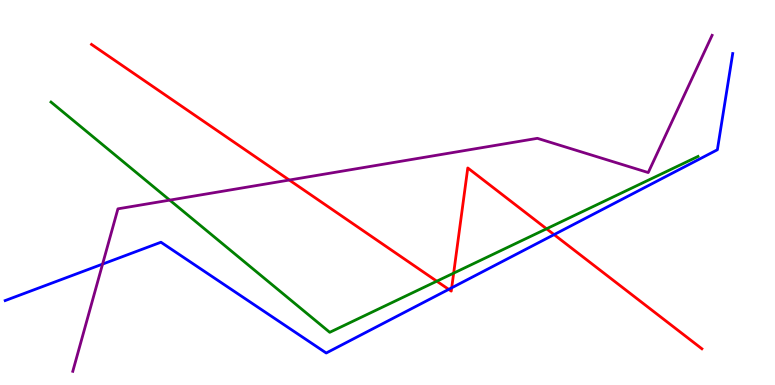[{'lines': ['blue', 'red'], 'intersections': [{'x': 5.79, 'y': 2.48}, {'x': 5.83, 'y': 2.52}, {'x': 7.15, 'y': 3.91}]}, {'lines': ['green', 'red'], 'intersections': [{'x': 5.64, 'y': 2.7}, {'x': 5.85, 'y': 2.91}, {'x': 7.05, 'y': 4.06}]}, {'lines': ['purple', 'red'], 'intersections': [{'x': 3.73, 'y': 5.32}]}, {'lines': ['blue', 'green'], 'intersections': []}, {'lines': ['blue', 'purple'], 'intersections': [{'x': 1.32, 'y': 3.14}]}, {'lines': ['green', 'purple'], 'intersections': [{'x': 2.19, 'y': 4.8}]}]